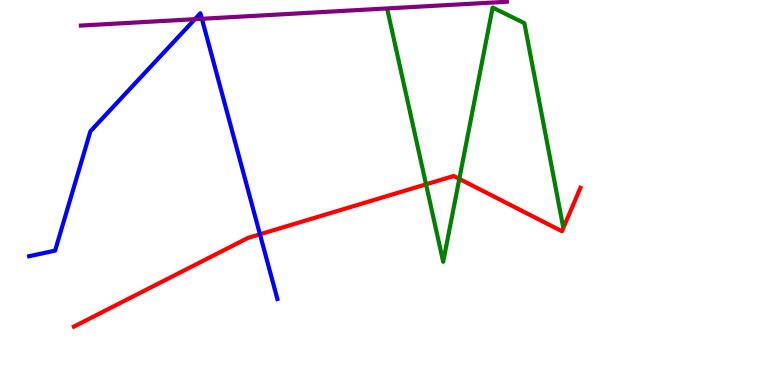[{'lines': ['blue', 'red'], 'intersections': [{'x': 3.35, 'y': 3.91}]}, {'lines': ['green', 'red'], 'intersections': [{'x': 5.5, 'y': 5.21}, {'x': 5.93, 'y': 5.35}]}, {'lines': ['purple', 'red'], 'intersections': []}, {'lines': ['blue', 'green'], 'intersections': []}, {'lines': ['blue', 'purple'], 'intersections': [{'x': 2.51, 'y': 9.5}, {'x': 2.6, 'y': 9.51}]}, {'lines': ['green', 'purple'], 'intersections': []}]